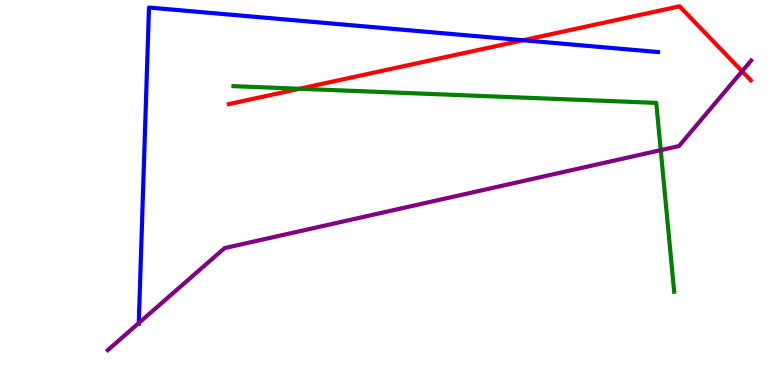[{'lines': ['blue', 'red'], 'intersections': [{'x': 6.75, 'y': 8.95}]}, {'lines': ['green', 'red'], 'intersections': [{'x': 3.86, 'y': 7.69}]}, {'lines': ['purple', 'red'], 'intersections': [{'x': 9.58, 'y': 8.15}]}, {'lines': ['blue', 'green'], 'intersections': []}, {'lines': ['blue', 'purple'], 'intersections': [{'x': 1.79, 'y': 1.61}]}, {'lines': ['green', 'purple'], 'intersections': [{'x': 8.53, 'y': 6.1}]}]